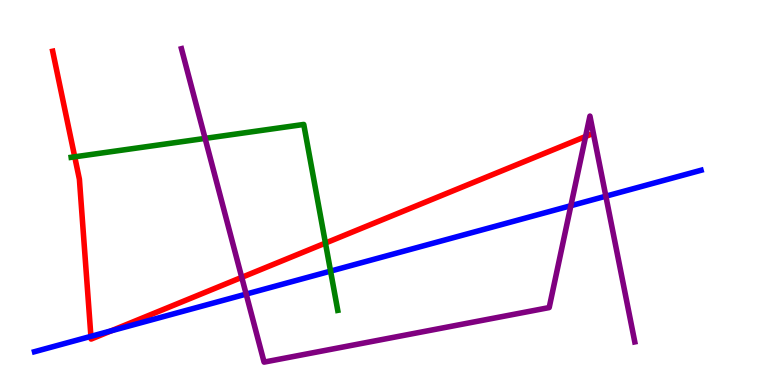[{'lines': ['blue', 'red'], 'intersections': [{'x': 1.17, 'y': 1.26}, {'x': 1.43, 'y': 1.41}]}, {'lines': ['green', 'red'], 'intersections': [{'x': 0.964, 'y': 5.93}, {'x': 4.2, 'y': 3.69}]}, {'lines': ['purple', 'red'], 'intersections': [{'x': 3.12, 'y': 2.8}, {'x': 7.56, 'y': 6.45}]}, {'lines': ['blue', 'green'], 'intersections': [{'x': 4.27, 'y': 2.96}]}, {'lines': ['blue', 'purple'], 'intersections': [{'x': 3.18, 'y': 2.36}, {'x': 7.37, 'y': 4.66}, {'x': 7.82, 'y': 4.9}]}, {'lines': ['green', 'purple'], 'intersections': [{'x': 2.65, 'y': 6.41}]}]